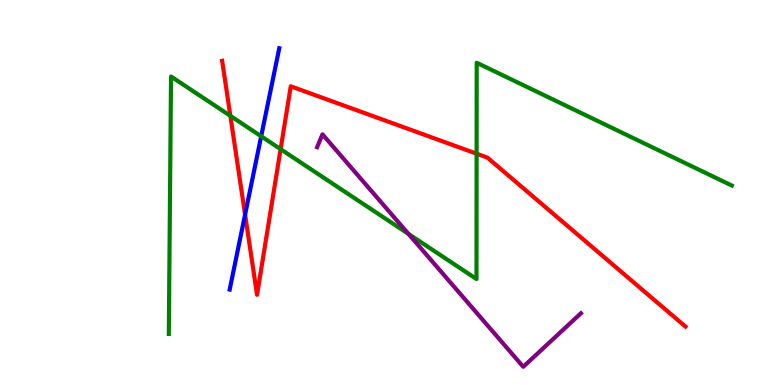[{'lines': ['blue', 'red'], 'intersections': [{'x': 3.16, 'y': 4.43}]}, {'lines': ['green', 'red'], 'intersections': [{'x': 2.97, 'y': 6.99}, {'x': 3.62, 'y': 6.13}, {'x': 6.15, 'y': 6.01}]}, {'lines': ['purple', 'red'], 'intersections': []}, {'lines': ['blue', 'green'], 'intersections': [{'x': 3.37, 'y': 6.46}]}, {'lines': ['blue', 'purple'], 'intersections': []}, {'lines': ['green', 'purple'], 'intersections': [{'x': 5.27, 'y': 3.92}]}]